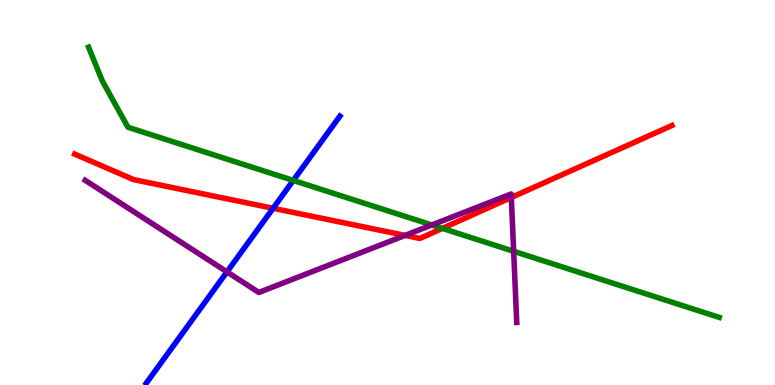[{'lines': ['blue', 'red'], 'intersections': [{'x': 3.52, 'y': 4.59}]}, {'lines': ['green', 'red'], 'intersections': [{'x': 5.71, 'y': 4.07}]}, {'lines': ['purple', 'red'], 'intersections': [{'x': 5.23, 'y': 3.89}, {'x': 6.6, 'y': 4.87}]}, {'lines': ['blue', 'green'], 'intersections': [{'x': 3.78, 'y': 5.31}]}, {'lines': ['blue', 'purple'], 'intersections': [{'x': 2.93, 'y': 2.94}]}, {'lines': ['green', 'purple'], 'intersections': [{'x': 5.57, 'y': 4.16}, {'x': 6.63, 'y': 3.47}]}]